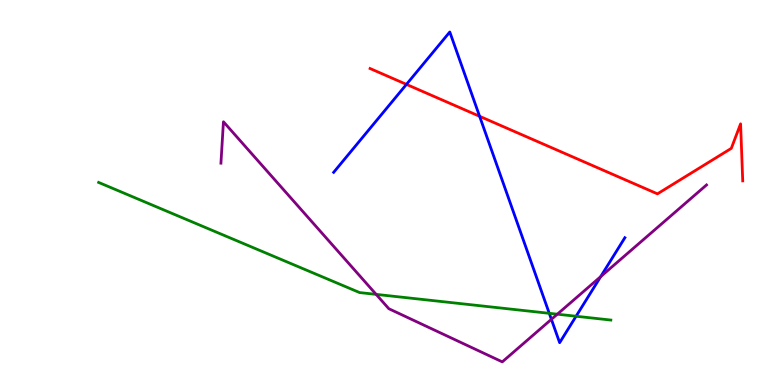[{'lines': ['blue', 'red'], 'intersections': [{'x': 5.24, 'y': 7.81}, {'x': 6.19, 'y': 6.98}]}, {'lines': ['green', 'red'], 'intersections': []}, {'lines': ['purple', 'red'], 'intersections': []}, {'lines': ['blue', 'green'], 'intersections': [{'x': 7.09, 'y': 1.86}, {'x': 7.43, 'y': 1.79}]}, {'lines': ['blue', 'purple'], 'intersections': [{'x': 7.11, 'y': 1.71}, {'x': 7.75, 'y': 2.81}]}, {'lines': ['green', 'purple'], 'intersections': [{'x': 4.85, 'y': 2.35}, {'x': 7.19, 'y': 1.84}]}]